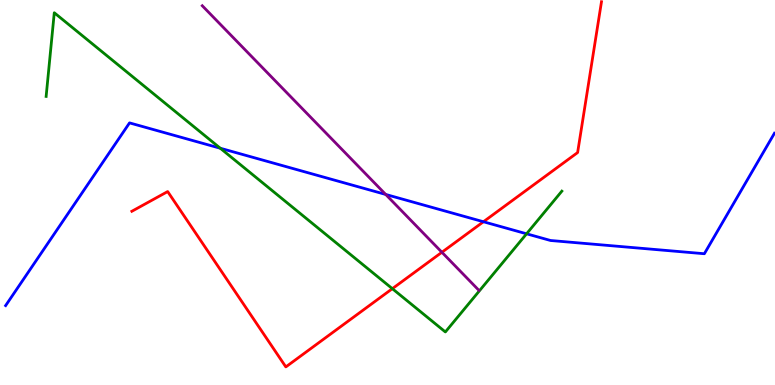[{'lines': ['blue', 'red'], 'intersections': [{'x': 6.24, 'y': 4.24}]}, {'lines': ['green', 'red'], 'intersections': [{'x': 5.06, 'y': 2.5}]}, {'lines': ['purple', 'red'], 'intersections': [{'x': 5.7, 'y': 3.45}]}, {'lines': ['blue', 'green'], 'intersections': [{'x': 2.84, 'y': 6.15}, {'x': 6.79, 'y': 3.93}]}, {'lines': ['blue', 'purple'], 'intersections': [{'x': 4.98, 'y': 4.95}]}, {'lines': ['green', 'purple'], 'intersections': []}]